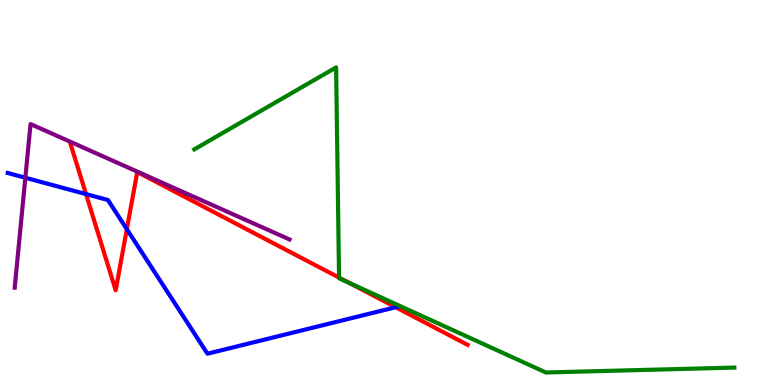[{'lines': ['blue', 'red'], 'intersections': [{'x': 1.11, 'y': 4.96}, {'x': 1.64, 'y': 4.05}, {'x': 5.11, 'y': 2.02}]}, {'lines': ['green', 'red'], 'intersections': [{'x': 4.38, 'y': 2.79}, {'x': 4.5, 'y': 2.65}]}, {'lines': ['purple', 'red'], 'intersections': []}, {'lines': ['blue', 'green'], 'intersections': []}, {'lines': ['blue', 'purple'], 'intersections': [{'x': 0.327, 'y': 5.38}]}, {'lines': ['green', 'purple'], 'intersections': []}]